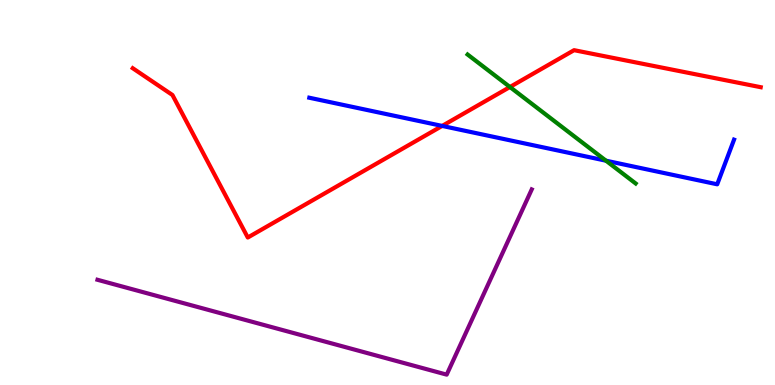[{'lines': ['blue', 'red'], 'intersections': [{'x': 5.71, 'y': 6.73}]}, {'lines': ['green', 'red'], 'intersections': [{'x': 6.58, 'y': 7.74}]}, {'lines': ['purple', 'red'], 'intersections': []}, {'lines': ['blue', 'green'], 'intersections': [{'x': 7.82, 'y': 5.83}]}, {'lines': ['blue', 'purple'], 'intersections': []}, {'lines': ['green', 'purple'], 'intersections': []}]